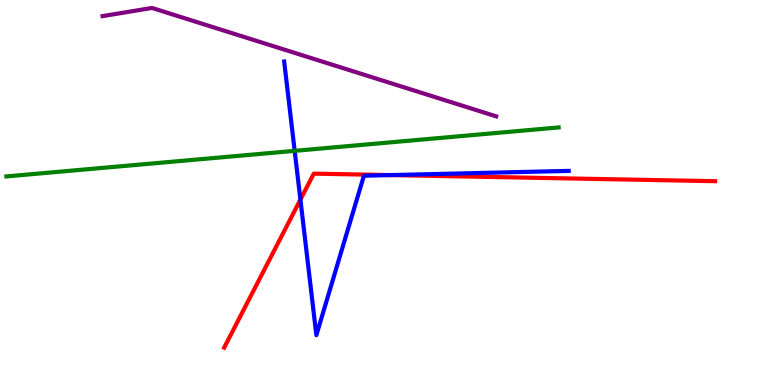[{'lines': ['blue', 'red'], 'intersections': [{'x': 3.88, 'y': 4.82}, {'x': 5.04, 'y': 5.45}]}, {'lines': ['green', 'red'], 'intersections': []}, {'lines': ['purple', 'red'], 'intersections': []}, {'lines': ['blue', 'green'], 'intersections': [{'x': 3.8, 'y': 6.08}]}, {'lines': ['blue', 'purple'], 'intersections': []}, {'lines': ['green', 'purple'], 'intersections': []}]